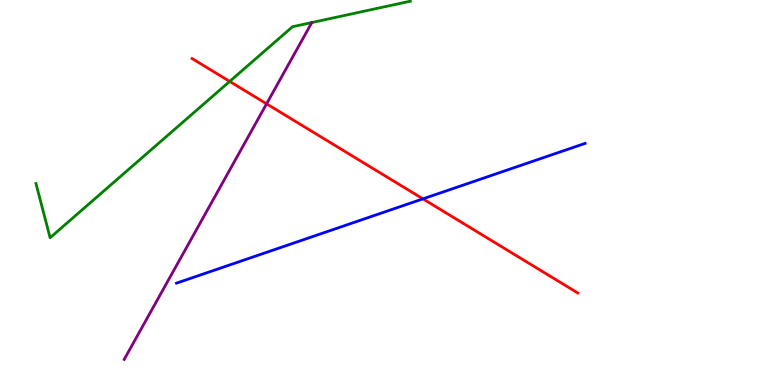[{'lines': ['blue', 'red'], 'intersections': [{'x': 5.46, 'y': 4.83}]}, {'lines': ['green', 'red'], 'intersections': [{'x': 2.96, 'y': 7.89}]}, {'lines': ['purple', 'red'], 'intersections': [{'x': 3.44, 'y': 7.3}]}, {'lines': ['blue', 'green'], 'intersections': []}, {'lines': ['blue', 'purple'], 'intersections': []}, {'lines': ['green', 'purple'], 'intersections': []}]